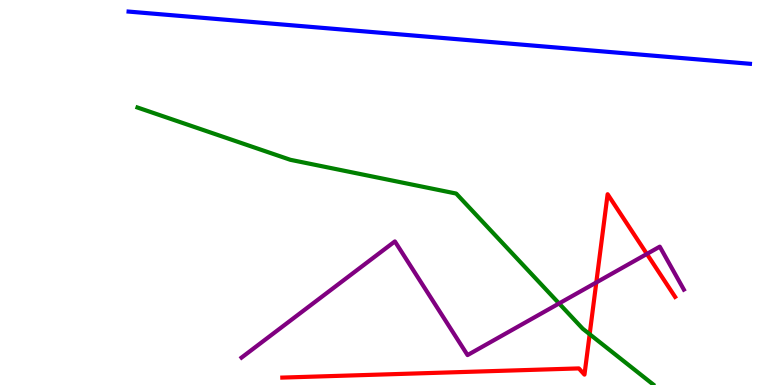[{'lines': ['blue', 'red'], 'intersections': []}, {'lines': ['green', 'red'], 'intersections': [{'x': 7.61, 'y': 1.32}]}, {'lines': ['purple', 'red'], 'intersections': [{'x': 7.69, 'y': 2.66}, {'x': 8.35, 'y': 3.4}]}, {'lines': ['blue', 'green'], 'intersections': []}, {'lines': ['blue', 'purple'], 'intersections': []}, {'lines': ['green', 'purple'], 'intersections': [{'x': 7.21, 'y': 2.12}]}]